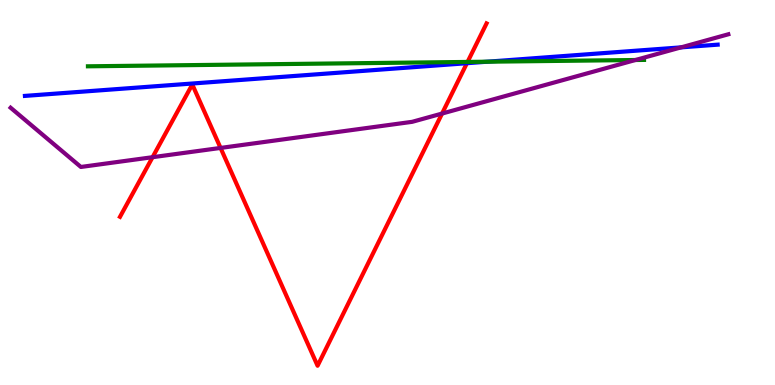[{'lines': ['blue', 'red'], 'intersections': [{'x': 6.02, 'y': 8.36}]}, {'lines': ['green', 'red'], 'intersections': [{'x': 6.03, 'y': 8.39}]}, {'lines': ['purple', 'red'], 'intersections': [{'x': 1.97, 'y': 5.92}, {'x': 2.85, 'y': 6.16}, {'x': 5.7, 'y': 7.05}]}, {'lines': ['blue', 'green'], 'intersections': [{'x': 6.29, 'y': 8.4}]}, {'lines': ['blue', 'purple'], 'intersections': [{'x': 8.79, 'y': 8.77}]}, {'lines': ['green', 'purple'], 'intersections': [{'x': 8.2, 'y': 8.44}]}]